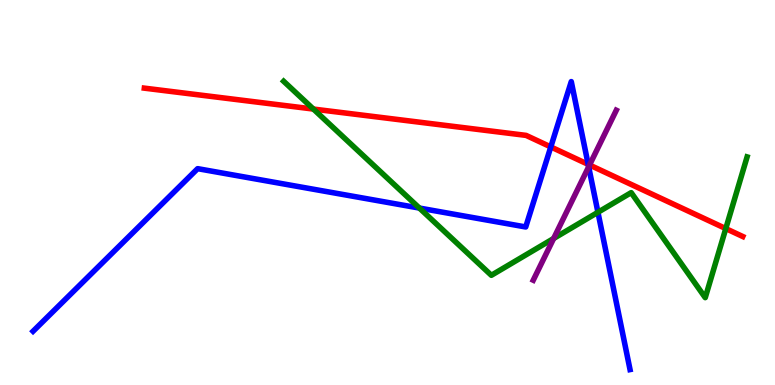[{'lines': ['blue', 'red'], 'intersections': [{'x': 7.11, 'y': 6.18}, {'x': 7.59, 'y': 5.73}]}, {'lines': ['green', 'red'], 'intersections': [{'x': 4.04, 'y': 7.17}, {'x': 9.37, 'y': 4.06}]}, {'lines': ['purple', 'red'], 'intersections': [{'x': 7.61, 'y': 5.71}]}, {'lines': ['blue', 'green'], 'intersections': [{'x': 5.41, 'y': 4.6}, {'x': 7.72, 'y': 4.49}]}, {'lines': ['blue', 'purple'], 'intersections': [{'x': 7.6, 'y': 5.67}]}, {'lines': ['green', 'purple'], 'intersections': [{'x': 7.14, 'y': 3.81}]}]